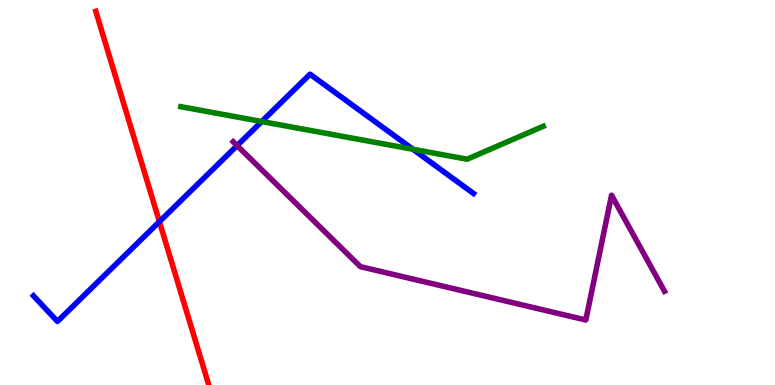[{'lines': ['blue', 'red'], 'intersections': [{'x': 2.06, 'y': 4.24}]}, {'lines': ['green', 'red'], 'intersections': []}, {'lines': ['purple', 'red'], 'intersections': []}, {'lines': ['blue', 'green'], 'intersections': [{'x': 3.38, 'y': 6.84}, {'x': 5.33, 'y': 6.12}]}, {'lines': ['blue', 'purple'], 'intersections': [{'x': 3.06, 'y': 6.22}]}, {'lines': ['green', 'purple'], 'intersections': []}]